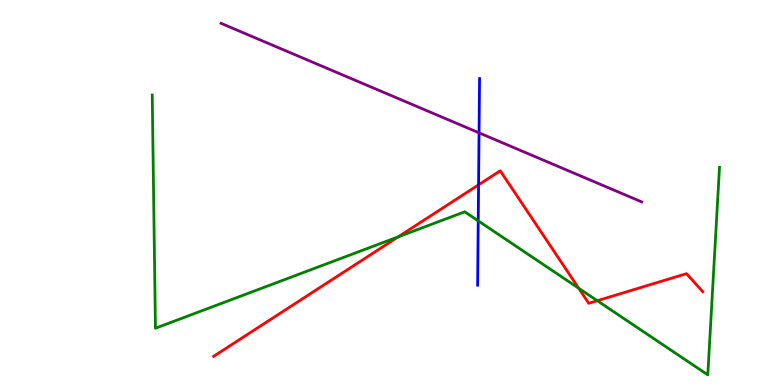[{'lines': ['blue', 'red'], 'intersections': [{'x': 6.18, 'y': 5.2}]}, {'lines': ['green', 'red'], 'intersections': [{'x': 5.14, 'y': 3.85}, {'x': 7.47, 'y': 2.51}, {'x': 7.71, 'y': 2.19}]}, {'lines': ['purple', 'red'], 'intersections': []}, {'lines': ['blue', 'green'], 'intersections': [{'x': 6.17, 'y': 4.26}]}, {'lines': ['blue', 'purple'], 'intersections': [{'x': 6.18, 'y': 6.55}]}, {'lines': ['green', 'purple'], 'intersections': []}]